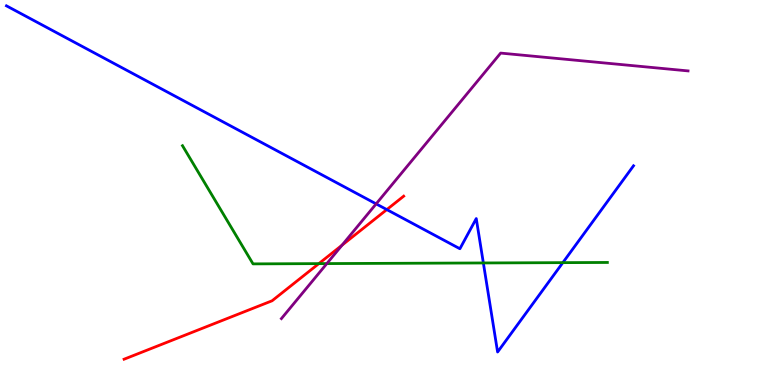[{'lines': ['blue', 'red'], 'intersections': [{'x': 4.99, 'y': 4.56}]}, {'lines': ['green', 'red'], 'intersections': [{'x': 4.11, 'y': 3.15}]}, {'lines': ['purple', 'red'], 'intersections': [{'x': 4.41, 'y': 3.63}]}, {'lines': ['blue', 'green'], 'intersections': [{'x': 6.24, 'y': 3.17}, {'x': 7.26, 'y': 3.18}]}, {'lines': ['blue', 'purple'], 'intersections': [{'x': 4.85, 'y': 4.7}]}, {'lines': ['green', 'purple'], 'intersections': [{'x': 4.22, 'y': 3.15}]}]